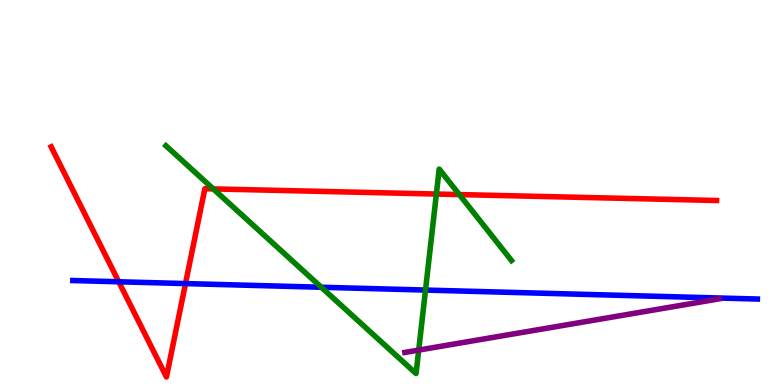[{'lines': ['blue', 'red'], 'intersections': [{'x': 1.53, 'y': 2.68}, {'x': 2.39, 'y': 2.63}]}, {'lines': ['green', 'red'], 'intersections': [{'x': 2.75, 'y': 5.09}, {'x': 5.63, 'y': 4.96}, {'x': 5.93, 'y': 4.95}]}, {'lines': ['purple', 'red'], 'intersections': []}, {'lines': ['blue', 'green'], 'intersections': [{'x': 4.15, 'y': 2.54}, {'x': 5.49, 'y': 2.47}]}, {'lines': ['blue', 'purple'], 'intersections': []}, {'lines': ['green', 'purple'], 'intersections': [{'x': 5.4, 'y': 0.907}]}]